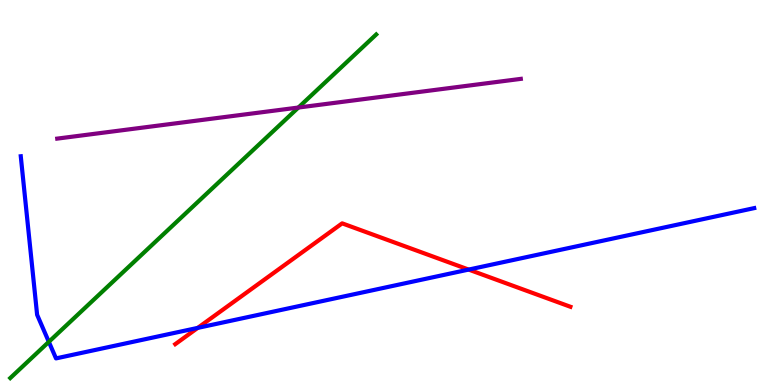[{'lines': ['blue', 'red'], 'intersections': [{'x': 2.55, 'y': 1.48}, {'x': 6.05, 'y': 3.0}]}, {'lines': ['green', 'red'], 'intersections': []}, {'lines': ['purple', 'red'], 'intersections': []}, {'lines': ['blue', 'green'], 'intersections': [{'x': 0.63, 'y': 1.12}]}, {'lines': ['blue', 'purple'], 'intersections': []}, {'lines': ['green', 'purple'], 'intersections': [{'x': 3.85, 'y': 7.21}]}]